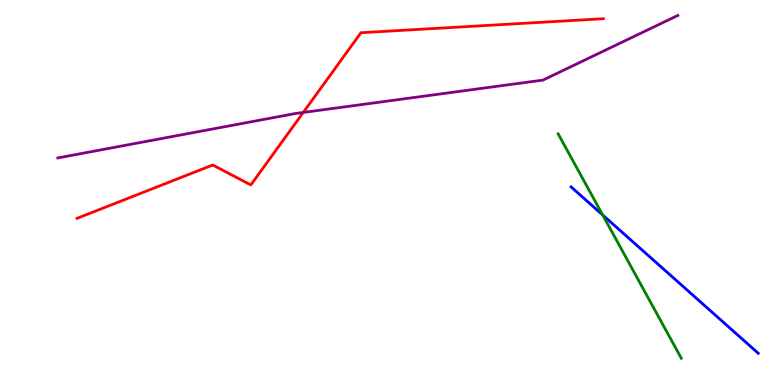[{'lines': ['blue', 'red'], 'intersections': []}, {'lines': ['green', 'red'], 'intersections': []}, {'lines': ['purple', 'red'], 'intersections': [{'x': 3.91, 'y': 7.08}]}, {'lines': ['blue', 'green'], 'intersections': [{'x': 7.78, 'y': 4.42}]}, {'lines': ['blue', 'purple'], 'intersections': []}, {'lines': ['green', 'purple'], 'intersections': []}]